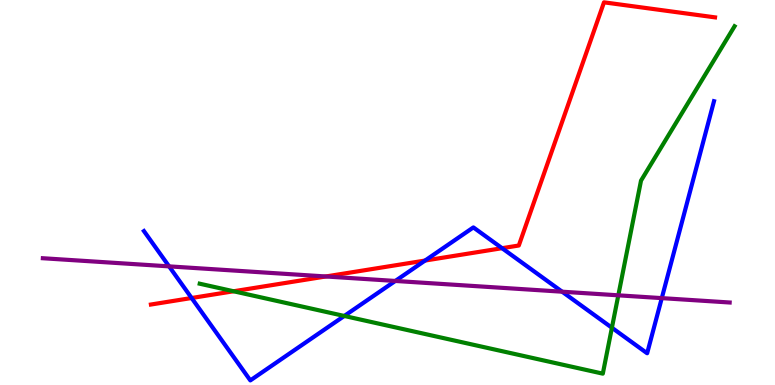[{'lines': ['blue', 'red'], 'intersections': [{'x': 2.47, 'y': 2.26}, {'x': 5.48, 'y': 3.23}, {'x': 6.48, 'y': 3.55}]}, {'lines': ['green', 'red'], 'intersections': [{'x': 3.01, 'y': 2.43}]}, {'lines': ['purple', 'red'], 'intersections': [{'x': 4.2, 'y': 2.82}]}, {'lines': ['blue', 'green'], 'intersections': [{'x': 4.44, 'y': 1.79}, {'x': 7.9, 'y': 1.49}]}, {'lines': ['blue', 'purple'], 'intersections': [{'x': 2.18, 'y': 3.08}, {'x': 5.1, 'y': 2.7}, {'x': 7.25, 'y': 2.42}, {'x': 8.54, 'y': 2.26}]}, {'lines': ['green', 'purple'], 'intersections': [{'x': 7.98, 'y': 2.33}]}]